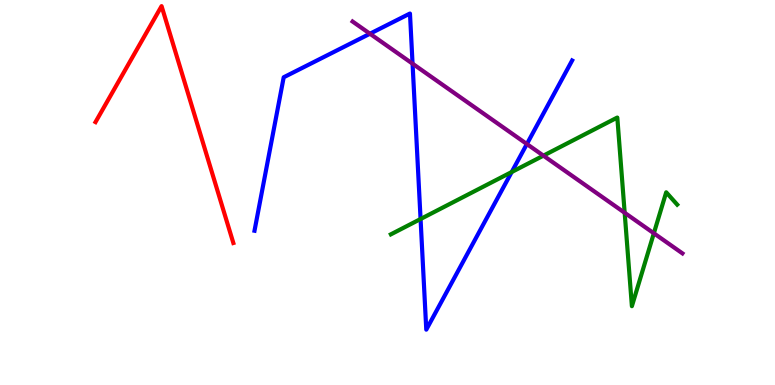[{'lines': ['blue', 'red'], 'intersections': []}, {'lines': ['green', 'red'], 'intersections': []}, {'lines': ['purple', 'red'], 'intersections': []}, {'lines': ['blue', 'green'], 'intersections': [{'x': 5.43, 'y': 4.31}, {'x': 6.6, 'y': 5.53}]}, {'lines': ['blue', 'purple'], 'intersections': [{'x': 4.77, 'y': 9.12}, {'x': 5.32, 'y': 8.35}, {'x': 6.8, 'y': 6.26}]}, {'lines': ['green', 'purple'], 'intersections': [{'x': 7.01, 'y': 5.96}, {'x': 8.06, 'y': 4.47}, {'x': 8.44, 'y': 3.94}]}]